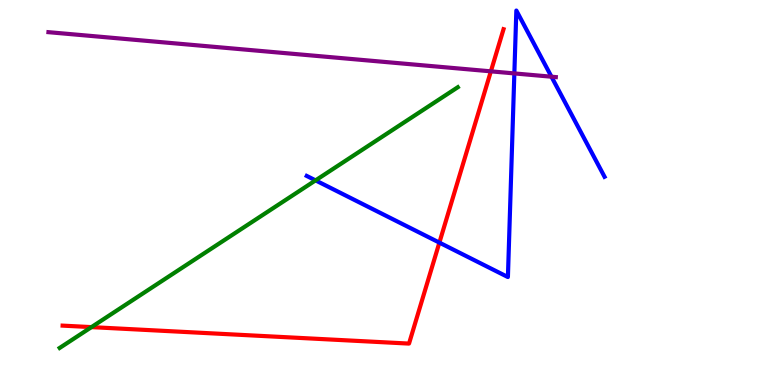[{'lines': ['blue', 'red'], 'intersections': [{'x': 5.67, 'y': 3.7}]}, {'lines': ['green', 'red'], 'intersections': [{'x': 1.18, 'y': 1.5}]}, {'lines': ['purple', 'red'], 'intersections': [{'x': 6.33, 'y': 8.15}]}, {'lines': ['blue', 'green'], 'intersections': [{'x': 4.07, 'y': 5.31}]}, {'lines': ['blue', 'purple'], 'intersections': [{'x': 6.64, 'y': 8.09}, {'x': 7.12, 'y': 8.01}]}, {'lines': ['green', 'purple'], 'intersections': []}]